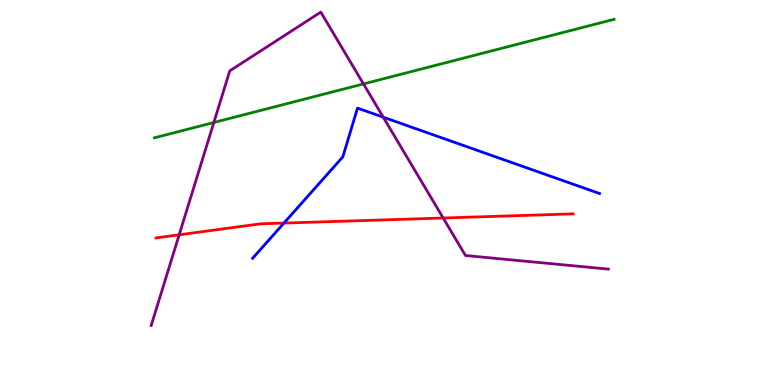[{'lines': ['blue', 'red'], 'intersections': [{'x': 3.66, 'y': 4.21}]}, {'lines': ['green', 'red'], 'intersections': []}, {'lines': ['purple', 'red'], 'intersections': [{'x': 2.31, 'y': 3.9}, {'x': 5.72, 'y': 4.34}]}, {'lines': ['blue', 'green'], 'intersections': []}, {'lines': ['blue', 'purple'], 'intersections': [{'x': 4.95, 'y': 6.96}]}, {'lines': ['green', 'purple'], 'intersections': [{'x': 2.76, 'y': 6.82}, {'x': 4.69, 'y': 7.82}]}]